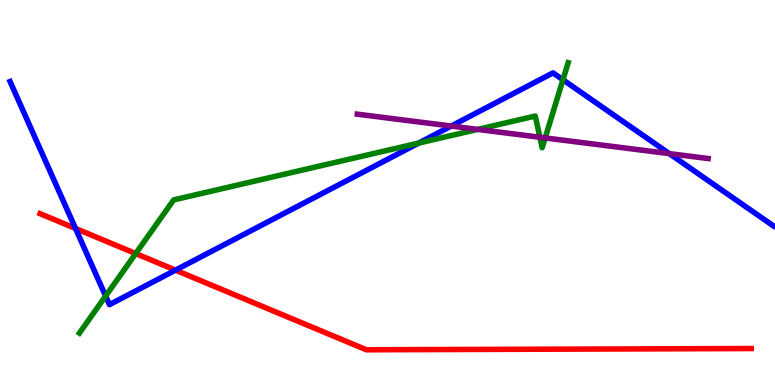[{'lines': ['blue', 'red'], 'intersections': [{'x': 0.974, 'y': 4.07}, {'x': 2.26, 'y': 2.98}]}, {'lines': ['green', 'red'], 'intersections': [{'x': 1.75, 'y': 3.41}]}, {'lines': ['purple', 'red'], 'intersections': []}, {'lines': ['blue', 'green'], 'intersections': [{'x': 1.36, 'y': 2.31}, {'x': 5.4, 'y': 6.28}, {'x': 7.26, 'y': 7.93}]}, {'lines': ['blue', 'purple'], 'intersections': [{'x': 5.82, 'y': 6.73}, {'x': 8.64, 'y': 6.01}]}, {'lines': ['green', 'purple'], 'intersections': [{'x': 6.16, 'y': 6.64}, {'x': 6.97, 'y': 6.43}, {'x': 7.03, 'y': 6.42}]}]